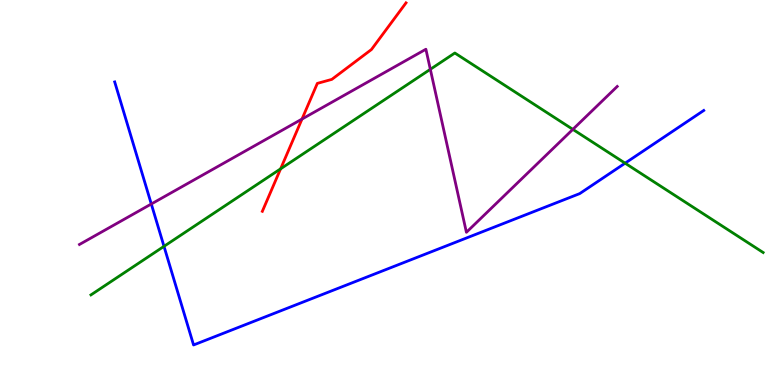[{'lines': ['blue', 'red'], 'intersections': []}, {'lines': ['green', 'red'], 'intersections': [{'x': 3.62, 'y': 5.61}]}, {'lines': ['purple', 'red'], 'intersections': [{'x': 3.9, 'y': 6.91}]}, {'lines': ['blue', 'green'], 'intersections': [{'x': 2.12, 'y': 3.6}, {'x': 8.07, 'y': 5.76}]}, {'lines': ['blue', 'purple'], 'intersections': [{'x': 1.95, 'y': 4.7}]}, {'lines': ['green', 'purple'], 'intersections': [{'x': 5.55, 'y': 8.2}, {'x': 7.39, 'y': 6.64}]}]